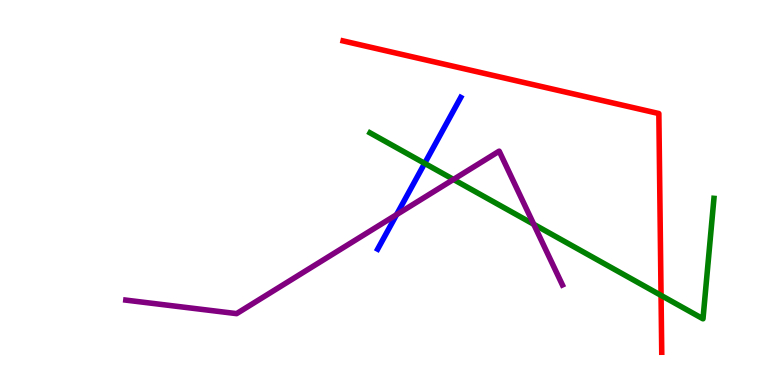[{'lines': ['blue', 'red'], 'intersections': []}, {'lines': ['green', 'red'], 'intersections': [{'x': 8.53, 'y': 2.33}]}, {'lines': ['purple', 'red'], 'intersections': []}, {'lines': ['blue', 'green'], 'intersections': [{'x': 5.48, 'y': 5.76}]}, {'lines': ['blue', 'purple'], 'intersections': [{'x': 5.12, 'y': 4.42}]}, {'lines': ['green', 'purple'], 'intersections': [{'x': 5.85, 'y': 5.34}, {'x': 6.89, 'y': 4.17}]}]